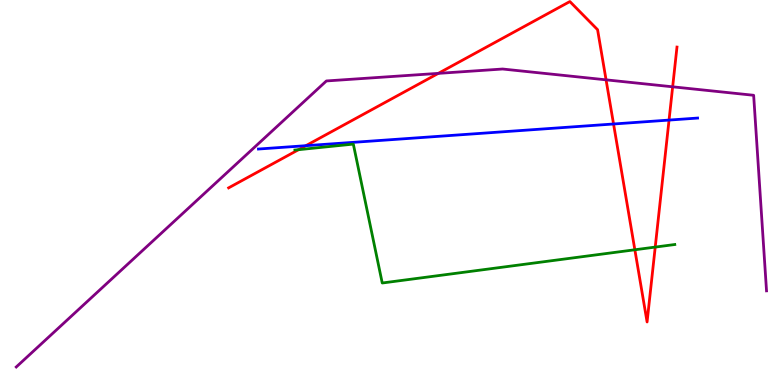[{'lines': ['blue', 'red'], 'intersections': [{'x': 3.95, 'y': 6.22}, {'x': 7.92, 'y': 6.78}, {'x': 8.63, 'y': 6.88}]}, {'lines': ['green', 'red'], 'intersections': [{'x': 3.85, 'y': 6.11}, {'x': 8.19, 'y': 3.51}, {'x': 8.45, 'y': 3.58}]}, {'lines': ['purple', 'red'], 'intersections': [{'x': 5.66, 'y': 8.09}, {'x': 7.82, 'y': 7.93}, {'x': 8.68, 'y': 7.75}]}, {'lines': ['blue', 'green'], 'intersections': []}, {'lines': ['blue', 'purple'], 'intersections': []}, {'lines': ['green', 'purple'], 'intersections': []}]